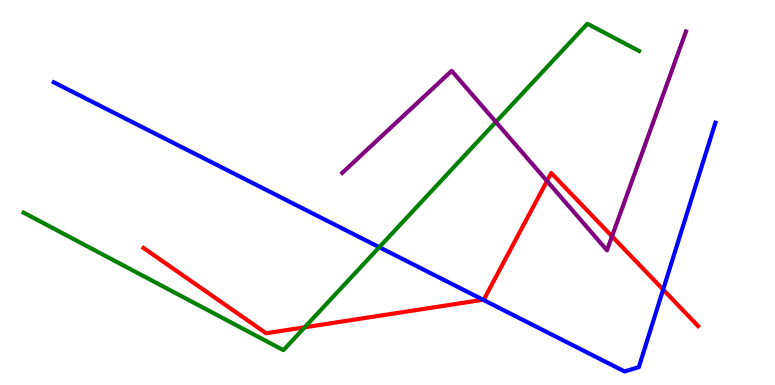[{'lines': ['blue', 'red'], 'intersections': [{'x': 6.23, 'y': 2.21}, {'x': 8.56, 'y': 2.48}]}, {'lines': ['green', 'red'], 'intersections': [{'x': 3.93, 'y': 1.5}]}, {'lines': ['purple', 'red'], 'intersections': [{'x': 7.06, 'y': 5.3}, {'x': 7.9, 'y': 3.86}]}, {'lines': ['blue', 'green'], 'intersections': [{'x': 4.89, 'y': 3.58}]}, {'lines': ['blue', 'purple'], 'intersections': []}, {'lines': ['green', 'purple'], 'intersections': [{'x': 6.4, 'y': 6.83}]}]